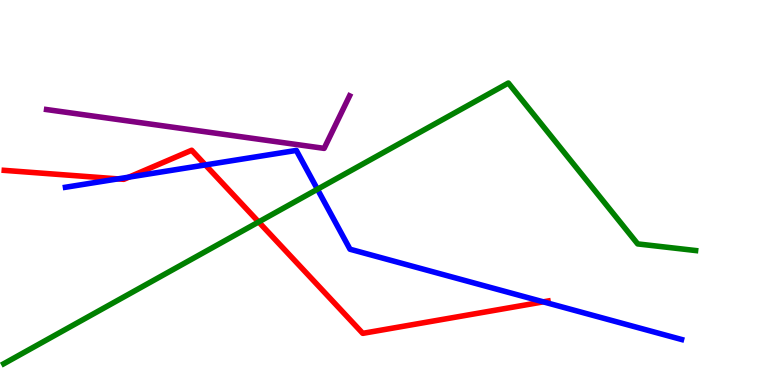[{'lines': ['blue', 'red'], 'intersections': [{'x': 1.52, 'y': 5.35}, {'x': 1.66, 'y': 5.4}, {'x': 2.65, 'y': 5.72}, {'x': 7.01, 'y': 2.16}]}, {'lines': ['green', 'red'], 'intersections': [{'x': 3.34, 'y': 4.24}]}, {'lines': ['purple', 'red'], 'intersections': []}, {'lines': ['blue', 'green'], 'intersections': [{'x': 4.1, 'y': 5.08}]}, {'lines': ['blue', 'purple'], 'intersections': []}, {'lines': ['green', 'purple'], 'intersections': []}]